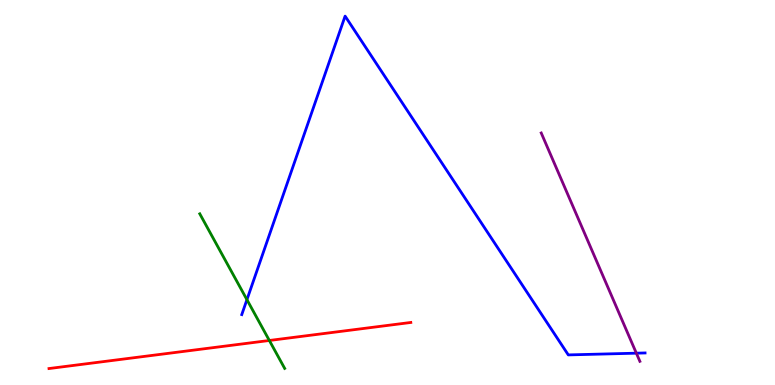[{'lines': ['blue', 'red'], 'intersections': []}, {'lines': ['green', 'red'], 'intersections': [{'x': 3.48, 'y': 1.16}]}, {'lines': ['purple', 'red'], 'intersections': []}, {'lines': ['blue', 'green'], 'intersections': [{'x': 3.19, 'y': 2.22}]}, {'lines': ['blue', 'purple'], 'intersections': [{'x': 8.21, 'y': 0.826}]}, {'lines': ['green', 'purple'], 'intersections': []}]